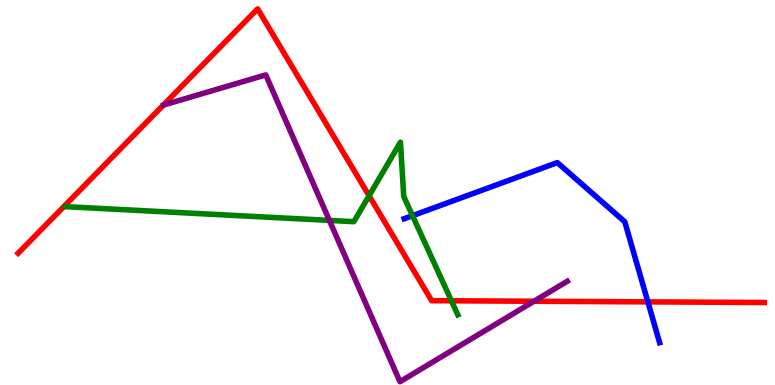[{'lines': ['blue', 'red'], 'intersections': [{'x': 8.36, 'y': 2.16}]}, {'lines': ['green', 'red'], 'intersections': [{'x': 4.76, 'y': 4.92}, {'x': 5.82, 'y': 2.19}]}, {'lines': ['purple', 'red'], 'intersections': [{'x': 6.89, 'y': 2.18}]}, {'lines': ['blue', 'green'], 'intersections': [{'x': 5.32, 'y': 4.4}]}, {'lines': ['blue', 'purple'], 'intersections': []}, {'lines': ['green', 'purple'], 'intersections': [{'x': 4.25, 'y': 4.28}]}]